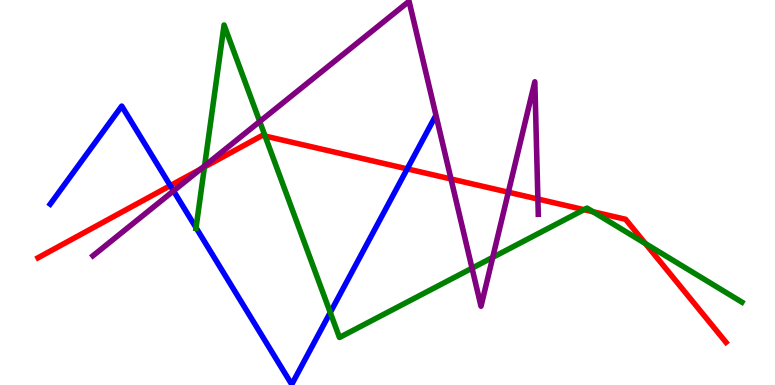[{'lines': ['blue', 'red'], 'intersections': [{'x': 2.2, 'y': 5.18}, {'x': 5.25, 'y': 5.61}]}, {'lines': ['green', 'red'], 'intersections': [{'x': 2.64, 'y': 5.66}, {'x': 3.42, 'y': 6.47}, {'x': 7.53, 'y': 4.55}, {'x': 7.65, 'y': 4.5}, {'x': 8.33, 'y': 3.67}]}, {'lines': ['purple', 'red'], 'intersections': [{'x': 2.59, 'y': 5.61}, {'x': 5.82, 'y': 5.35}, {'x': 6.56, 'y': 5.01}, {'x': 6.94, 'y': 4.83}]}, {'lines': ['blue', 'green'], 'intersections': [{'x': 2.53, 'y': 4.08}, {'x': 4.26, 'y': 1.88}]}, {'lines': ['blue', 'purple'], 'intersections': [{'x': 2.24, 'y': 5.04}]}, {'lines': ['green', 'purple'], 'intersections': [{'x': 2.64, 'y': 5.69}, {'x': 3.35, 'y': 6.84}, {'x': 6.09, 'y': 3.03}, {'x': 6.36, 'y': 3.32}]}]